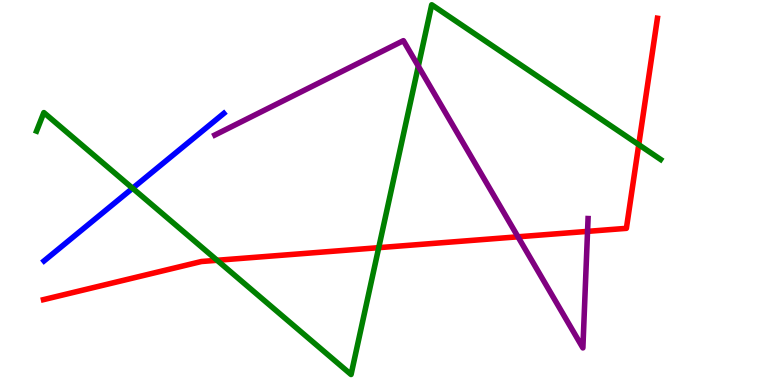[{'lines': ['blue', 'red'], 'intersections': []}, {'lines': ['green', 'red'], 'intersections': [{'x': 2.8, 'y': 3.24}, {'x': 4.89, 'y': 3.57}, {'x': 8.24, 'y': 6.24}]}, {'lines': ['purple', 'red'], 'intersections': [{'x': 6.68, 'y': 3.85}, {'x': 7.58, 'y': 3.99}]}, {'lines': ['blue', 'green'], 'intersections': [{'x': 1.71, 'y': 5.11}]}, {'lines': ['blue', 'purple'], 'intersections': []}, {'lines': ['green', 'purple'], 'intersections': [{'x': 5.4, 'y': 8.28}]}]